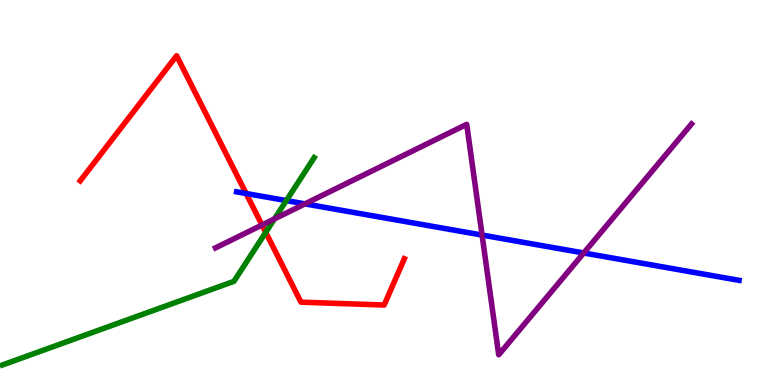[{'lines': ['blue', 'red'], 'intersections': [{'x': 3.18, 'y': 4.97}]}, {'lines': ['green', 'red'], 'intersections': [{'x': 3.43, 'y': 3.97}]}, {'lines': ['purple', 'red'], 'intersections': [{'x': 3.38, 'y': 4.16}]}, {'lines': ['blue', 'green'], 'intersections': [{'x': 3.69, 'y': 4.79}]}, {'lines': ['blue', 'purple'], 'intersections': [{'x': 3.94, 'y': 4.7}, {'x': 6.22, 'y': 3.89}, {'x': 7.53, 'y': 3.43}]}, {'lines': ['green', 'purple'], 'intersections': [{'x': 3.54, 'y': 4.31}]}]